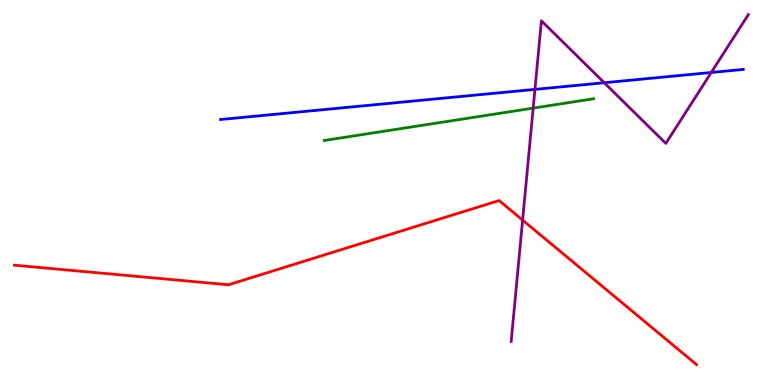[{'lines': ['blue', 'red'], 'intersections': []}, {'lines': ['green', 'red'], 'intersections': []}, {'lines': ['purple', 'red'], 'intersections': [{'x': 6.74, 'y': 4.28}]}, {'lines': ['blue', 'green'], 'intersections': []}, {'lines': ['blue', 'purple'], 'intersections': [{'x': 6.9, 'y': 7.68}, {'x': 7.8, 'y': 7.85}, {'x': 9.18, 'y': 8.12}]}, {'lines': ['green', 'purple'], 'intersections': [{'x': 6.88, 'y': 7.19}]}]